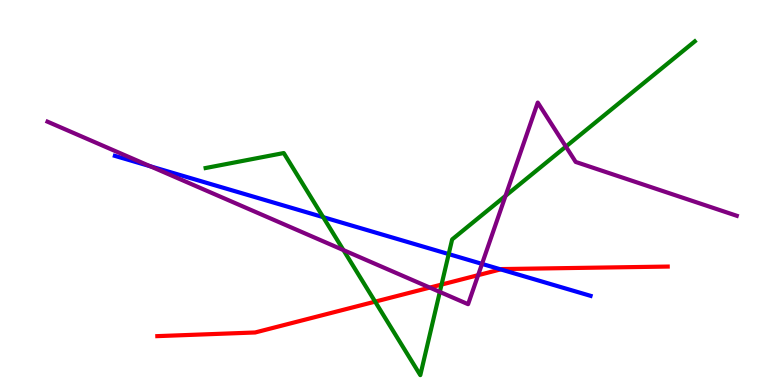[{'lines': ['blue', 'red'], 'intersections': [{'x': 6.46, 'y': 3.0}]}, {'lines': ['green', 'red'], 'intersections': [{'x': 4.84, 'y': 2.17}, {'x': 5.7, 'y': 2.61}]}, {'lines': ['purple', 'red'], 'intersections': [{'x': 5.55, 'y': 2.53}, {'x': 6.17, 'y': 2.85}]}, {'lines': ['blue', 'green'], 'intersections': [{'x': 4.17, 'y': 4.36}, {'x': 5.79, 'y': 3.4}]}, {'lines': ['blue', 'purple'], 'intersections': [{'x': 1.94, 'y': 5.68}, {'x': 6.22, 'y': 3.15}]}, {'lines': ['green', 'purple'], 'intersections': [{'x': 4.43, 'y': 3.5}, {'x': 5.68, 'y': 2.42}, {'x': 6.52, 'y': 4.91}, {'x': 7.3, 'y': 6.19}]}]